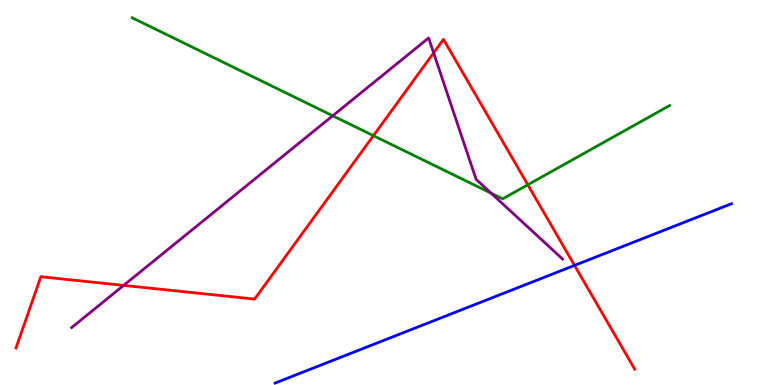[{'lines': ['blue', 'red'], 'intersections': [{'x': 7.41, 'y': 3.11}]}, {'lines': ['green', 'red'], 'intersections': [{'x': 4.82, 'y': 6.48}, {'x': 6.81, 'y': 5.2}]}, {'lines': ['purple', 'red'], 'intersections': [{'x': 1.6, 'y': 2.59}, {'x': 5.6, 'y': 8.63}]}, {'lines': ['blue', 'green'], 'intersections': []}, {'lines': ['blue', 'purple'], 'intersections': []}, {'lines': ['green', 'purple'], 'intersections': [{'x': 4.29, 'y': 6.99}, {'x': 6.34, 'y': 4.98}]}]